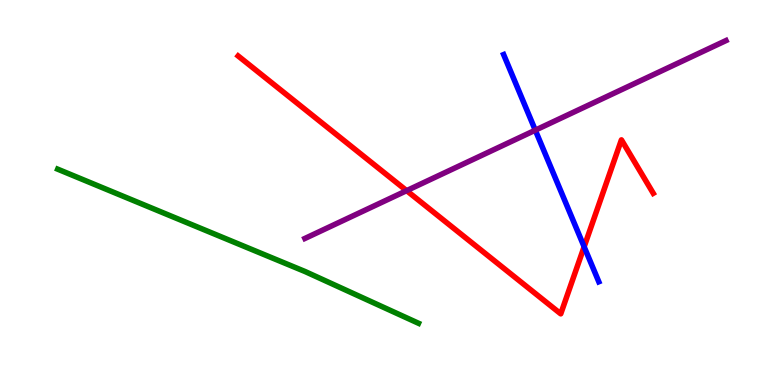[{'lines': ['blue', 'red'], 'intersections': [{'x': 7.54, 'y': 3.59}]}, {'lines': ['green', 'red'], 'intersections': []}, {'lines': ['purple', 'red'], 'intersections': [{'x': 5.25, 'y': 5.05}]}, {'lines': ['blue', 'green'], 'intersections': []}, {'lines': ['blue', 'purple'], 'intersections': [{'x': 6.91, 'y': 6.62}]}, {'lines': ['green', 'purple'], 'intersections': []}]